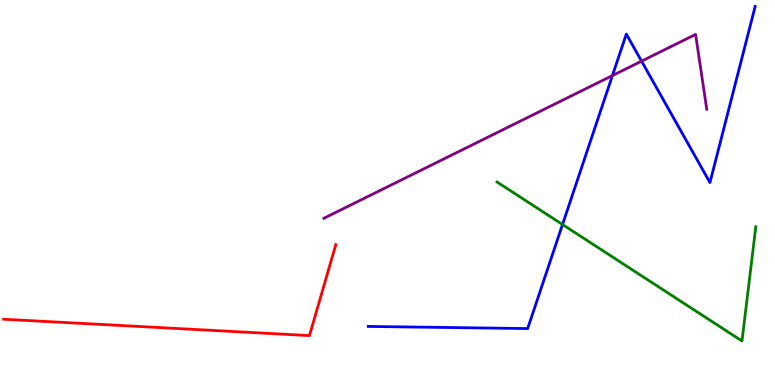[{'lines': ['blue', 'red'], 'intersections': []}, {'lines': ['green', 'red'], 'intersections': []}, {'lines': ['purple', 'red'], 'intersections': []}, {'lines': ['blue', 'green'], 'intersections': [{'x': 7.26, 'y': 4.17}]}, {'lines': ['blue', 'purple'], 'intersections': [{'x': 7.9, 'y': 8.04}, {'x': 8.28, 'y': 8.41}]}, {'lines': ['green', 'purple'], 'intersections': []}]